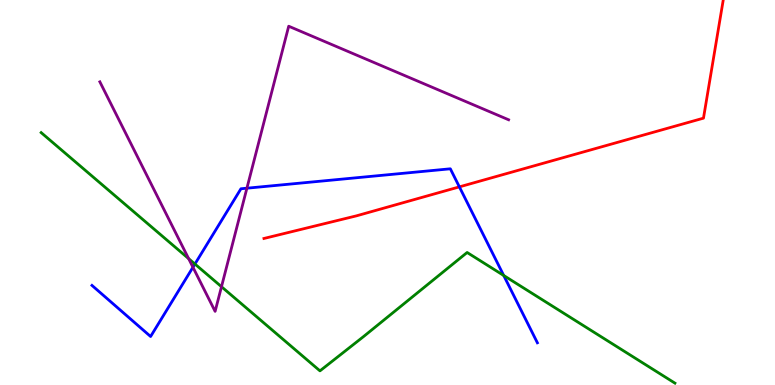[{'lines': ['blue', 'red'], 'intersections': [{'x': 5.93, 'y': 5.15}]}, {'lines': ['green', 'red'], 'intersections': []}, {'lines': ['purple', 'red'], 'intersections': []}, {'lines': ['blue', 'green'], 'intersections': [{'x': 2.52, 'y': 3.14}, {'x': 6.5, 'y': 2.84}]}, {'lines': ['blue', 'purple'], 'intersections': [{'x': 2.49, 'y': 3.06}, {'x': 3.19, 'y': 5.11}]}, {'lines': ['green', 'purple'], 'intersections': [{'x': 2.43, 'y': 3.28}, {'x': 2.86, 'y': 2.55}]}]